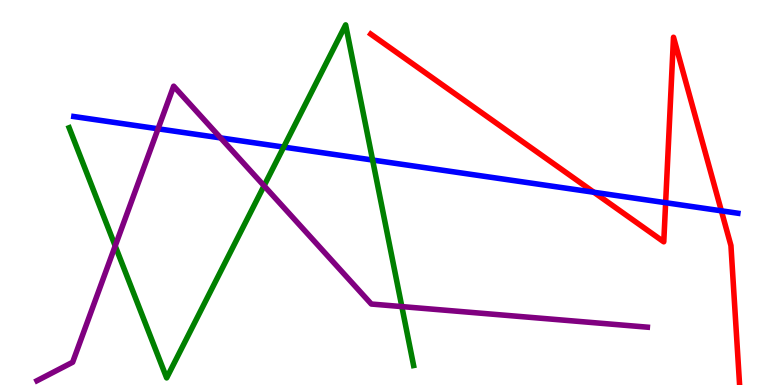[{'lines': ['blue', 'red'], 'intersections': [{'x': 7.66, 'y': 5.01}, {'x': 8.59, 'y': 4.73}, {'x': 9.31, 'y': 4.52}]}, {'lines': ['green', 'red'], 'intersections': []}, {'lines': ['purple', 'red'], 'intersections': []}, {'lines': ['blue', 'green'], 'intersections': [{'x': 3.66, 'y': 6.18}, {'x': 4.81, 'y': 5.84}]}, {'lines': ['blue', 'purple'], 'intersections': [{'x': 2.04, 'y': 6.65}, {'x': 2.85, 'y': 6.42}]}, {'lines': ['green', 'purple'], 'intersections': [{'x': 1.49, 'y': 3.61}, {'x': 3.41, 'y': 5.17}, {'x': 5.19, 'y': 2.04}]}]